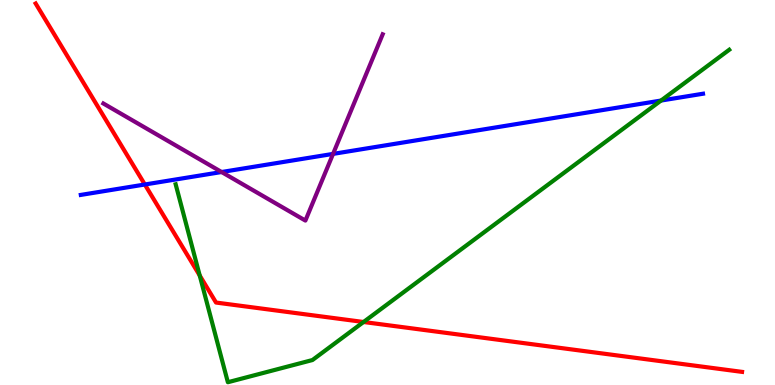[{'lines': ['blue', 'red'], 'intersections': [{'x': 1.87, 'y': 5.21}]}, {'lines': ['green', 'red'], 'intersections': [{'x': 2.58, 'y': 2.84}, {'x': 4.69, 'y': 1.64}]}, {'lines': ['purple', 'red'], 'intersections': []}, {'lines': ['blue', 'green'], 'intersections': [{'x': 8.53, 'y': 7.39}]}, {'lines': ['blue', 'purple'], 'intersections': [{'x': 2.86, 'y': 5.53}, {'x': 4.3, 'y': 6.0}]}, {'lines': ['green', 'purple'], 'intersections': []}]